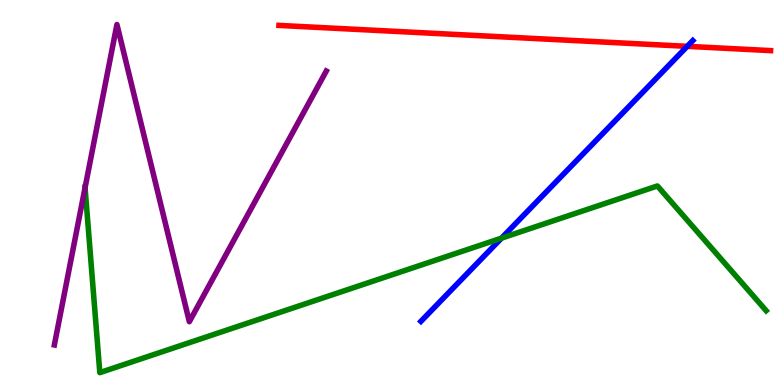[{'lines': ['blue', 'red'], 'intersections': [{'x': 8.87, 'y': 8.8}]}, {'lines': ['green', 'red'], 'intersections': []}, {'lines': ['purple', 'red'], 'intersections': []}, {'lines': ['blue', 'green'], 'intersections': [{'x': 6.47, 'y': 3.81}]}, {'lines': ['blue', 'purple'], 'intersections': []}, {'lines': ['green', 'purple'], 'intersections': [{'x': 1.1, 'y': 5.12}]}]